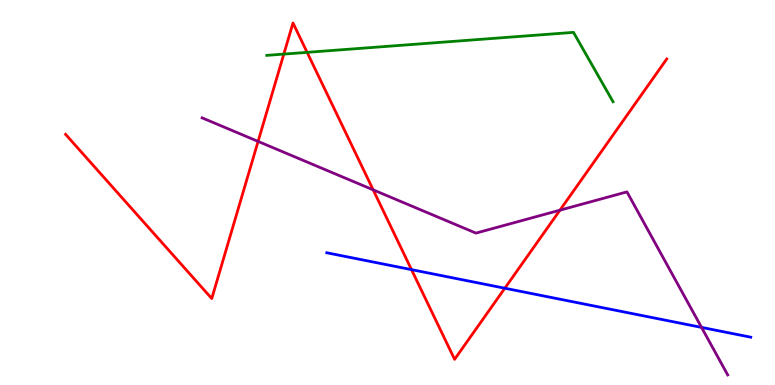[{'lines': ['blue', 'red'], 'intersections': [{'x': 5.31, 'y': 3.0}, {'x': 6.51, 'y': 2.51}]}, {'lines': ['green', 'red'], 'intersections': [{'x': 3.66, 'y': 8.59}, {'x': 3.96, 'y': 8.64}]}, {'lines': ['purple', 'red'], 'intersections': [{'x': 3.33, 'y': 6.33}, {'x': 4.82, 'y': 5.07}, {'x': 7.23, 'y': 4.54}]}, {'lines': ['blue', 'green'], 'intersections': []}, {'lines': ['blue', 'purple'], 'intersections': [{'x': 9.05, 'y': 1.5}]}, {'lines': ['green', 'purple'], 'intersections': []}]